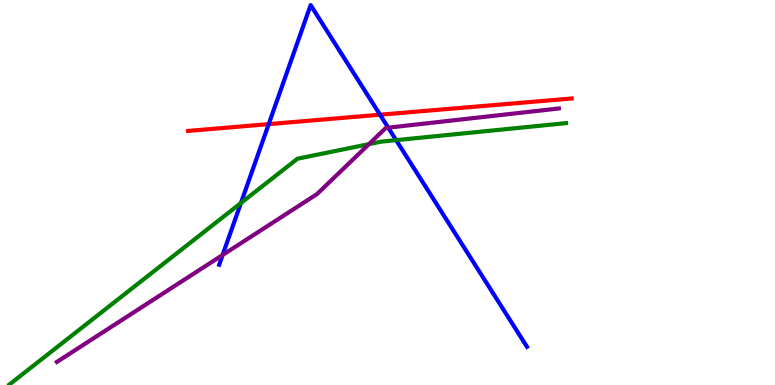[{'lines': ['blue', 'red'], 'intersections': [{'x': 3.47, 'y': 6.78}, {'x': 4.9, 'y': 7.02}]}, {'lines': ['green', 'red'], 'intersections': []}, {'lines': ['purple', 'red'], 'intersections': []}, {'lines': ['blue', 'green'], 'intersections': [{'x': 3.11, 'y': 4.73}, {'x': 5.11, 'y': 6.36}]}, {'lines': ['blue', 'purple'], 'intersections': [{'x': 2.87, 'y': 3.38}, {'x': 5.01, 'y': 6.68}]}, {'lines': ['green', 'purple'], 'intersections': [{'x': 4.76, 'y': 6.26}]}]